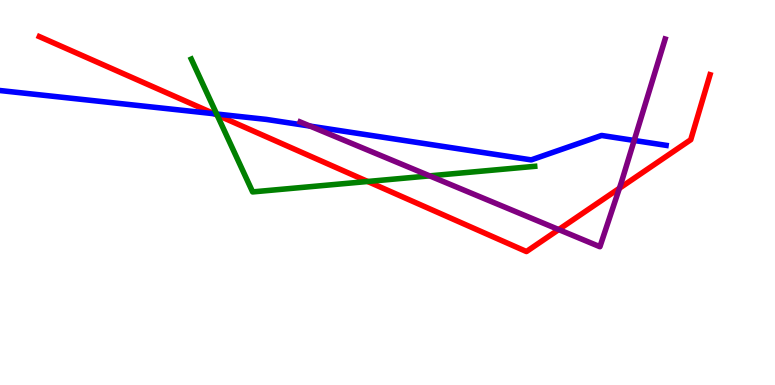[{'lines': ['blue', 'red'], 'intersections': [{'x': 2.76, 'y': 7.05}]}, {'lines': ['green', 'red'], 'intersections': [{'x': 2.8, 'y': 7.01}, {'x': 4.74, 'y': 5.29}]}, {'lines': ['purple', 'red'], 'intersections': [{'x': 7.21, 'y': 4.04}, {'x': 7.99, 'y': 5.11}]}, {'lines': ['blue', 'green'], 'intersections': [{'x': 2.8, 'y': 7.04}]}, {'lines': ['blue', 'purple'], 'intersections': [{'x': 4.0, 'y': 6.72}, {'x': 8.18, 'y': 6.35}]}, {'lines': ['green', 'purple'], 'intersections': [{'x': 5.54, 'y': 5.43}]}]